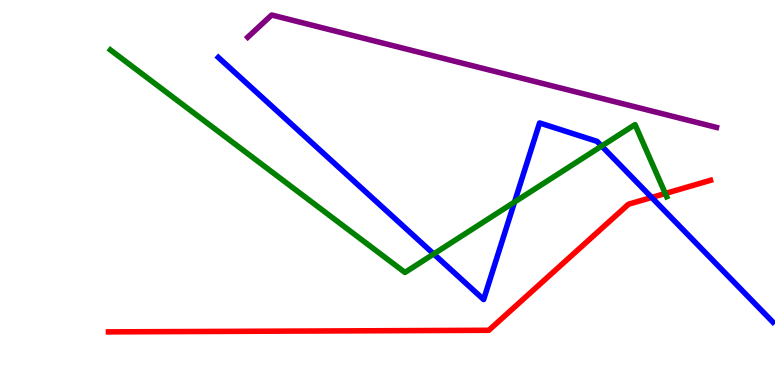[{'lines': ['blue', 'red'], 'intersections': [{'x': 8.41, 'y': 4.87}]}, {'lines': ['green', 'red'], 'intersections': [{'x': 8.58, 'y': 4.97}]}, {'lines': ['purple', 'red'], 'intersections': []}, {'lines': ['blue', 'green'], 'intersections': [{'x': 5.6, 'y': 3.4}, {'x': 6.64, 'y': 4.75}, {'x': 7.76, 'y': 6.21}]}, {'lines': ['blue', 'purple'], 'intersections': []}, {'lines': ['green', 'purple'], 'intersections': []}]